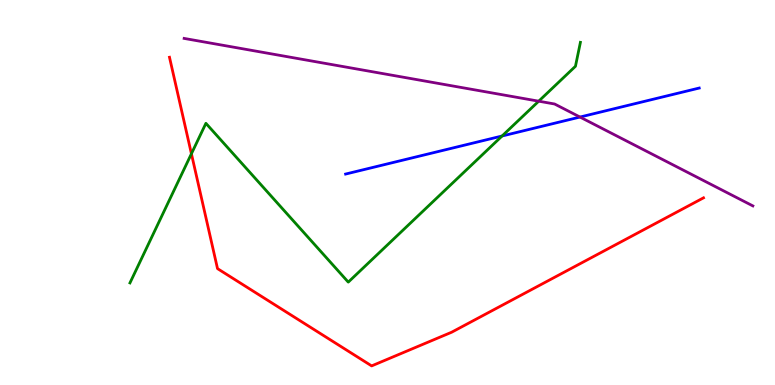[{'lines': ['blue', 'red'], 'intersections': []}, {'lines': ['green', 'red'], 'intersections': [{'x': 2.47, 'y': 6.01}]}, {'lines': ['purple', 'red'], 'intersections': []}, {'lines': ['blue', 'green'], 'intersections': [{'x': 6.48, 'y': 6.47}]}, {'lines': ['blue', 'purple'], 'intersections': [{'x': 7.48, 'y': 6.96}]}, {'lines': ['green', 'purple'], 'intersections': [{'x': 6.95, 'y': 7.37}]}]